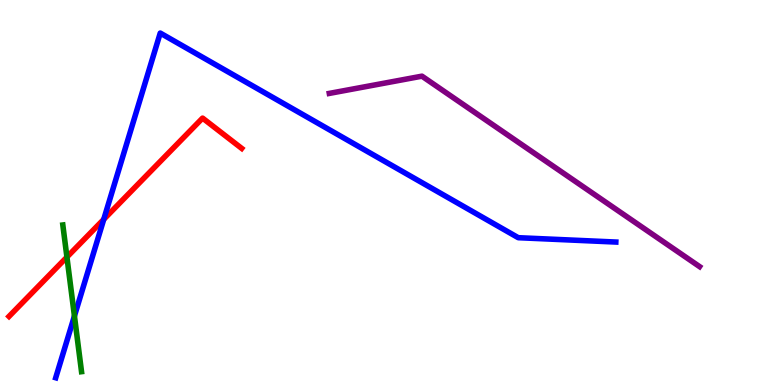[{'lines': ['blue', 'red'], 'intersections': [{'x': 1.34, 'y': 4.3}]}, {'lines': ['green', 'red'], 'intersections': [{'x': 0.863, 'y': 3.32}]}, {'lines': ['purple', 'red'], 'intersections': []}, {'lines': ['blue', 'green'], 'intersections': [{'x': 0.96, 'y': 1.79}]}, {'lines': ['blue', 'purple'], 'intersections': []}, {'lines': ['green', 'purple'], 'intersections': []}]